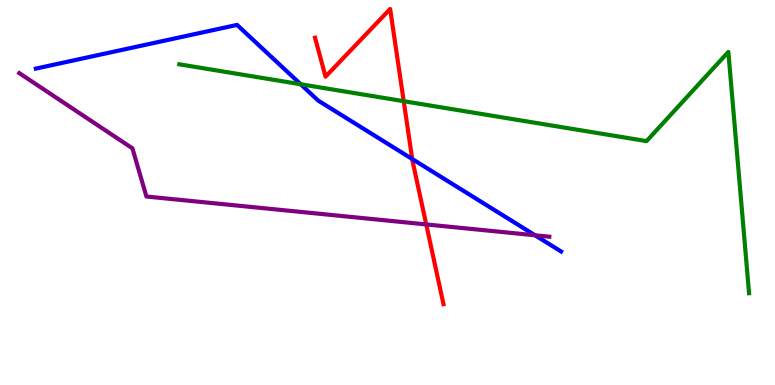[{'lines': ['blue', 'red'], 'intersections': [{'x': 5.32, 'y': 5.87}]}, {'lines': ['green', 'red'], 'intersections': [{'x': 5.21, 'y': 7.37}]}, {'lines': ['purple', 'red'], 'intersections': [{'x': 5.5, 'y': 4.17}]}, {'lines': ['blue', 'green'], 'intersections': [{'x': 3.88, 'y': 7.81}]}, {'lines': ['blue', 'purple'], 'intersections': [{'x': 6.9, 'y': 3.89}]}, {'lines': ['green', 'purple'], 'intersections': []}]